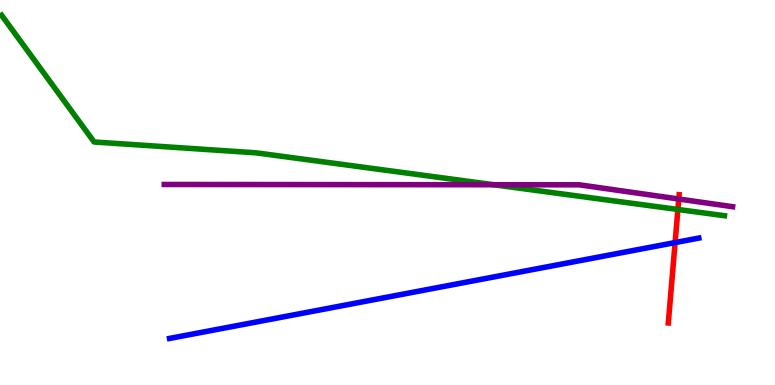[{'lines': ['blue', 'red'], 'intersections': [{'x': 8.71, 'y': 3.7}]}, {'lines': ['green', 'red'], 'intersections': [{'x': 8.75, 'y': 4.56}]}, {'lines': ['purple', 'red'], 'intersections': [{'x': 8.76, 'y': 4.83}]}, {'lines': ['blue', 'green'], 'intersections': []}, {'lines': ['blue', 'purple'], 'intersections': []}, {'lines': ['green', 'purple'], 'intersections': [{'x': 6.37, 'y': 5.2}]}]